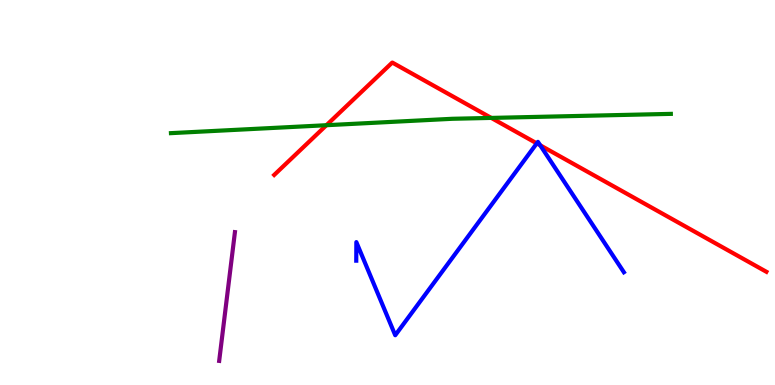[{'lines': ['blue', 'red'], 'intersections': [{'x': 6.93, 'y': 6.28}, {'x': 6.97, 'y': 6.23}]}, {'lines': ['green', 'red'], 'intersections': [{'x': 4.21, 'y': 6.75}, {'x': 6.34, 'y': 6.94}]}, {'lines': ['purple', 'red'], 'intersections': []}, {'lines': ['blue', 'green'], 'intersections': []}, {'lines': ['blue', 'purple'], 'intersections': []}, {'lines': ['green', 'purple'], 'intersections': []}]